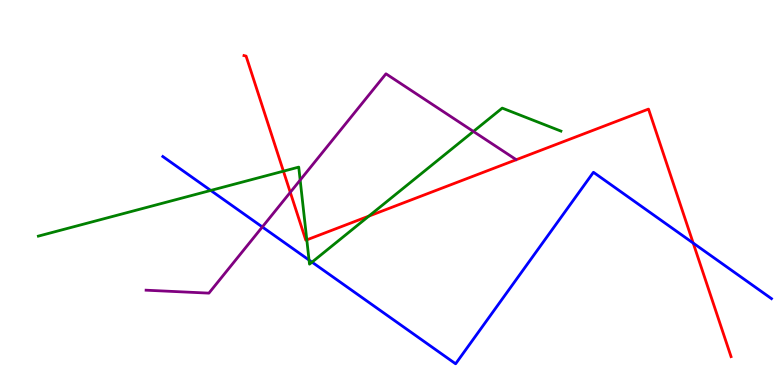[{'lines': ['blue', 'red'], 'intersections': [{'x': 8.94, 'y': 3.69}]}, {'lines': ['green', 'red'], 'intersections': [{'x': 3.66, 'y': 5.55}, {'x': 3.96, 'y': 3.77}, {'x': 4.76, 'y': 4.39}]}, {'lines': ['purple', 'red'], 'intersections': [{'x': 3.75, 'y': 5.0}]}, {'lines': ['blue', 'green'], 'intersections': [{'x': 2.72, 'y': 5.05}, {'x': 3.99, 'y': 3.25}, {'x': 4.03, 'y': 3.19}]}, {'lines': ['blue', 'purple'], 'intersections': [{'x': 3.38, 'y': 4.1}]}, {'lines': ['green', 'purple'], 'intersections': [{'x': 3.87, 'y': 5.32}, {'x': 6.11, 'y': 6.59}]}]